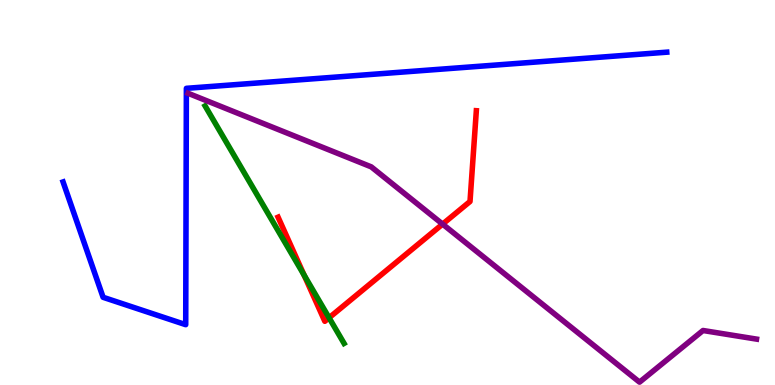[{'lines': ['blue', 'red'], 'intersections': []}, {'lines': ['green', 'red'], 'intersections': [{'x': 3.92, 'y': 2.86}, {'x': 4.25, 'y': 1.75}]}, {'lines': ['purple', 'red'], 'intersections': [{'x': 5.71, 'y': 4.18}]}, {'lines': ['blue', 'green'], 'intersections': []}, {'lines': ['blue', 'purple'], 'intersections': []}, {'lines': ['green', 'purple'], 'intersections': []}]